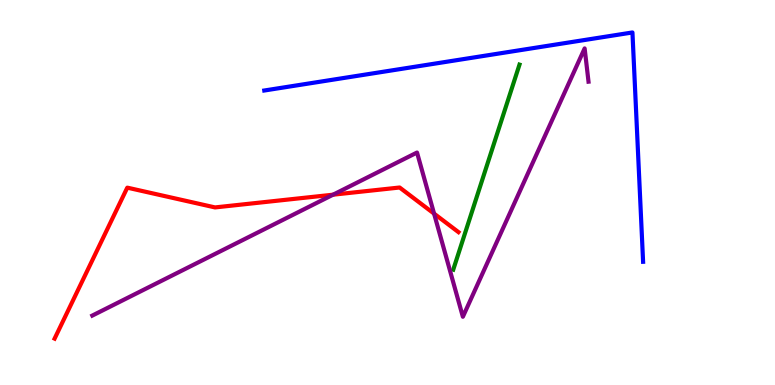[{'lines': ['blue', 'red'], 'intersections': []}, {'lines': ['green', 'red'], 'intersections': []}, {'lines': ['purple', 'red'], 'intersections': [{'x': 4.3, 'y': 4.94}, {'x': 5.6, 'y': 4.45}]}, {'lines': ['blue', 'green'], 'intersections': []}, {'lines': ['blue', 'purple'], 'intersections': []}, {'lines': ['green', 'purple'], 'intersections': []}]